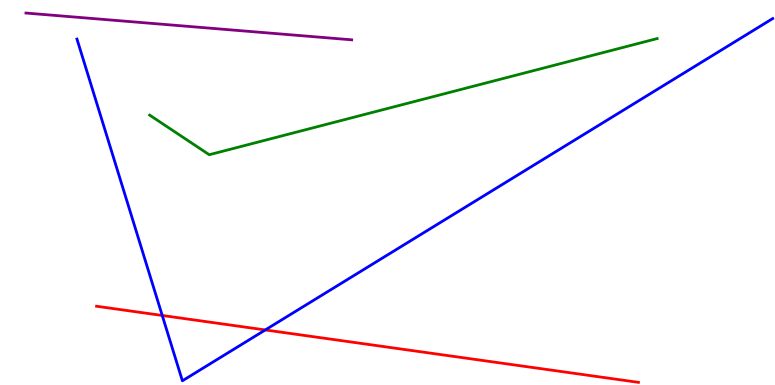[{'lines': ['blue', 'red'], 'intersections': [{'x': 2.09, 'y': 1.81}, {'x': 3.42, 'y': 1.43}]}, {'lines': ['green', 'red'], 'intersections': []}, {'lines': ['purple', 'red'], 'intersections': []}, {'lines': ['blue', 'green'], 'intersections': []}, {'lines': ['blue', 'purple'], 'intersections': []}, {'lines': ['green', 'purple'], 'intersections': []}]